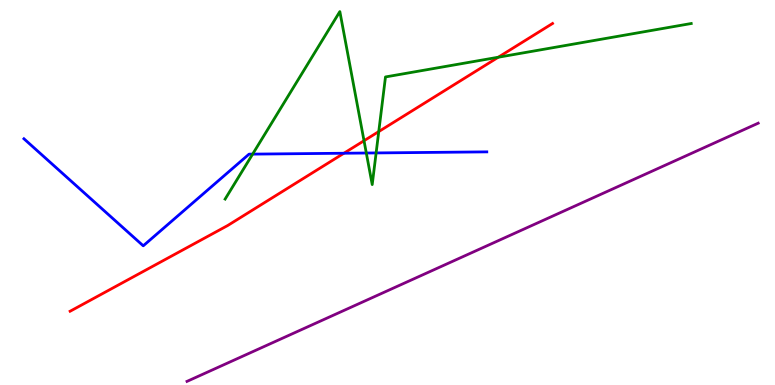[{'lines': ['blue', 'red'], 'intersections': [{'x': 4.44, 'y': 6.02}]}, {'lines': ['green', 'red'], 'intersections': [{'x': 4.7, 'y': 6.34}, {'x': 4.89, 'y': 6.58}, {'x': 6.43, 'y': 8.51}]}, {'lines': ['purple', 'red'], 'intersections': []}, {'lines': ['blue', 'green'], 'intersections': [{'x': 3.26, 'y': 6.0}, {'x': 4.73, 'y': 6.03}, {'x': 4.85, 'y': 6.03}]}, {'lines': ['blue', 'purple'], 'intersections': []}, {'lines': ['green', 'purple'], 'intersections': []}]